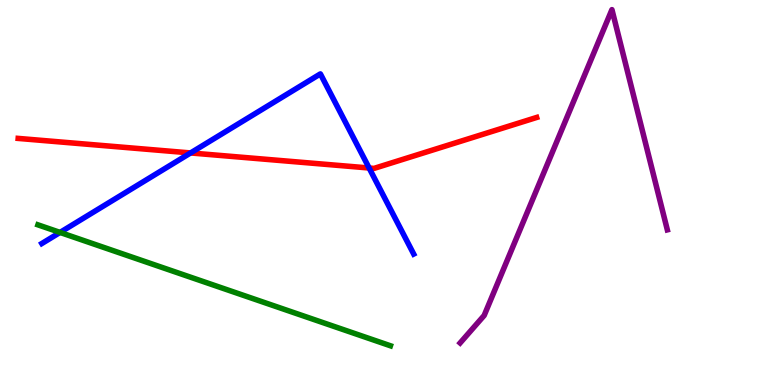[{'lines': ['blue', 'red'], 'intersections': [{'x': 2.46, 'y': 6.03}, {'x': 4.76, 'y': 5.64}]}, {'lines': ['green', 'red'], 'intersections': []}, {'lines': ['purple', 'red'], 'intersections': []}, {'lines': ['blue', 'green'], 'intersections': [{'x': 0.775, 'y': 3.96}]}, {'lines': ['blue', 'purple'], 'intersections': []}, {'lines': ['green', 'purple'], 'intersections': []}]